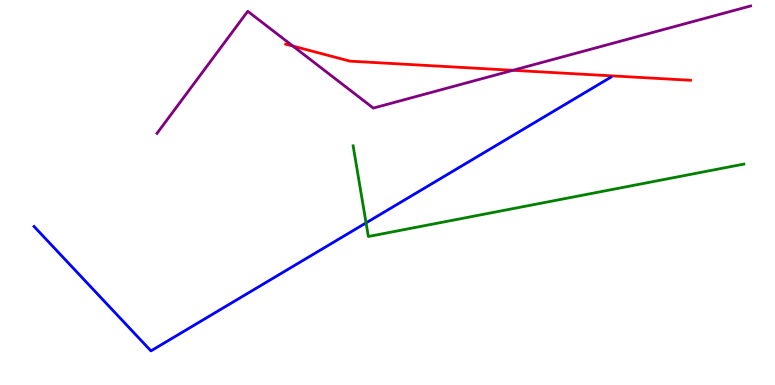[{'lines': ['blue', 'red'], 'intersections': []}, {'lines': ['green', 'red'], 'intersections': []}, {'lines': ['purple', 'red'], 'intersections': [{'x': 3.78, 'y': 8.8}, {'x': 6.62, 'y': 8.17}]}, {'lines': ['blue', 'green'], 'intersections': [{'x': 4.72, 'y': 4.21}]}, {'lines': ['blue', 'purple'], 'intersections': []}, {'lines': ['green', 'purple'], 'intersections': []}]